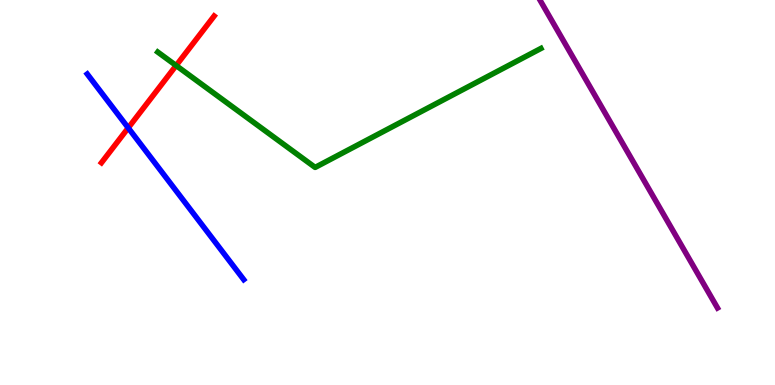[{'lines': ['blue', 'red'], 'intersections': [{'x': 1.65, 'y': 6.68}]}, {'lines': ['green', 'red'], 'intersections': [{'x': 2.27, 'y': 8.3}]}, {'lines': ['purple', 'red'], 'intersections': []}, {'lines': ['blue', 'green'], 'intersections': []}, {'lines': ['blue', 'purple'], 'intersections': []}, {'lines': ['green', 'purple'], 'intersections': []}]